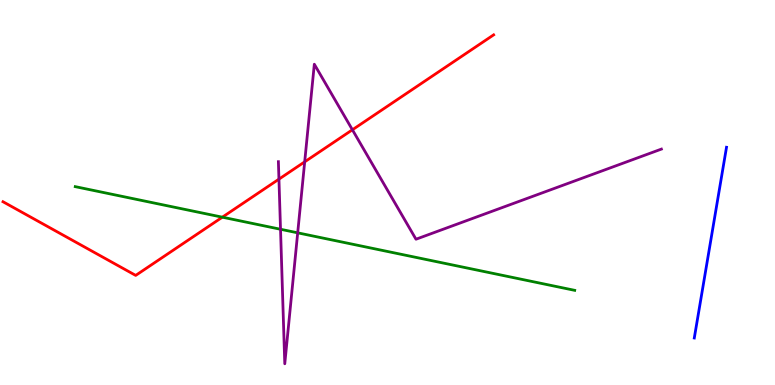[{'lines': ['blue', 'red'], 'intersections': []}, {'lines': ['green', 'red'], 'intersections': [{'x': 2.87, 'y': 4.36}]}, {'lines': ['purple', 'red'], 'intersections': [{'x': 3.6, 'y': 5.35}, {'x': 3.93, 'y': 5.8}, {'x': 4.55, 'y': 6.63}]}, {'lines': ['blue', 'green'], 'intersections': []}, {'lines': ['blue', 'purple'], 'intersections': []}, {'lines': ['green', 'purple'], 'intersections': [{'x': 3.62, 'y': 4.05}, {'x': 3.84, 'y': 3.95}]}]